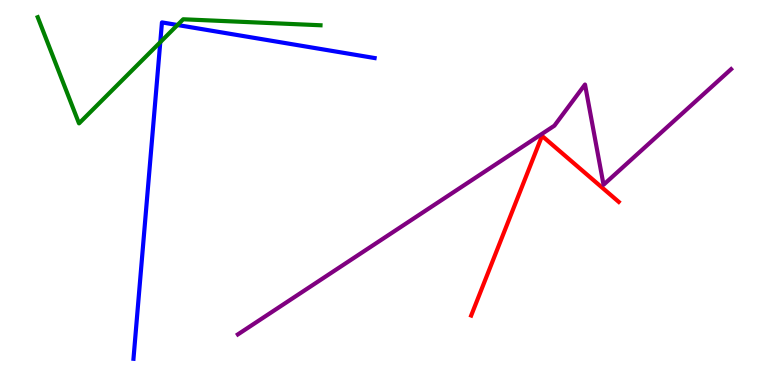[{'lines': ['blue', 'red'], 'intersections': []}, {'lines': ['green', 'red'], 'intersections': []}, {'lines': ['purple', 'red'], 'intersections': []}, {'lines': ['blue', 'green'], 'intersections': [{'x': 2.07, 'y': 8.9}, {'x': 2.29, 'y': 9.35}]}, {'lines': ['blue', 'purple'], 'intersections': []}, {'lines': ['green', 'purple'], 'intersections': []}]